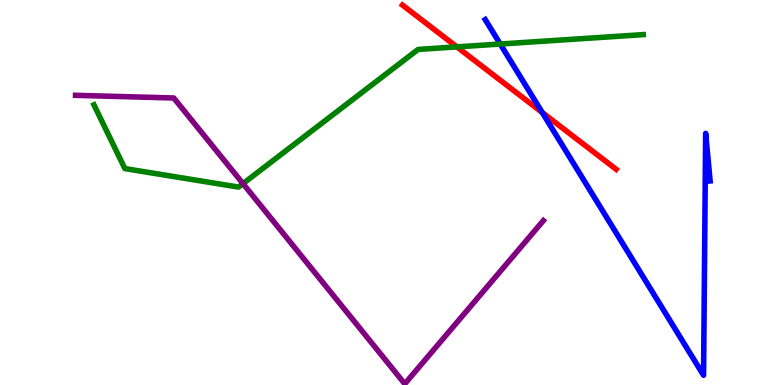[{'lines': ['blue', 'red'], 'intersections': [{'x': 7.0, 'y': 7.08}]}, {'lines': ['green', 'red'], 'intersections': [{'x': 5.89, 'y': 8.78}]}, {'lines': ['purple', 'red'], 'intersections': []}, {'lines': ['blue', 'green'], 'intersections': [{'x': 6.45, 'y': 8.86}]}, {'lines': ['blue', 'purple'], 'intersections': []}, {'lines': ['green', 'purple'], 'intersections': [{'x': 3.14, 'y': 5.23}]}]